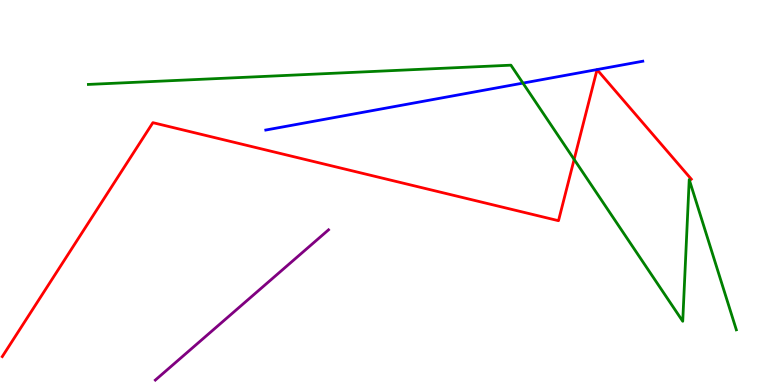[{'lines': ['blue', 'red'], 'intersections': []}, {'lines': ['green', 'red'], 'intersections': [{'x': 7.41, 'y': 5.86}]}, {'lines': ['purple', 'red'], 'intersections': []}, {'lines': ['blue', 'green'], 'intersections': [{'x': 6.75, 'y': 7.84}]}, {'lines': ['blue', 'purple'], 'intersections': []}, {'lines': ['green', 'purple'], 'intersections': []}]